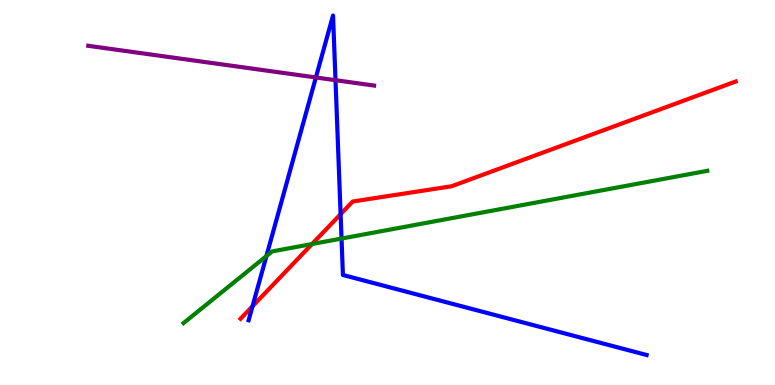[{'lines': ['blue', 'red'], 'intersections': [{'x': 3.26, 'y': 2.05}, {'x': 4.39, 'y': 4.44}]}, {'lines': ['green', 'red'], 'intersections': [{'x': 4.03, 'y': 3.66}]}, {'lines': ['purple', 'red'], 'intersections': []}, {'lines': ['blue', 'green'], 'intersections': [{'x': 3.44, 'y': 3.35}, {'x': 4.41, 'y': 3.8}]}, {'lines': ['blue', 'purple'], 'intersections': [{'x': 4.08, 'y': 7.99}, {'x': 4.33, 'y': 7.92}]}, {'lines': ['green', 'purple'], 'intersections': []}]